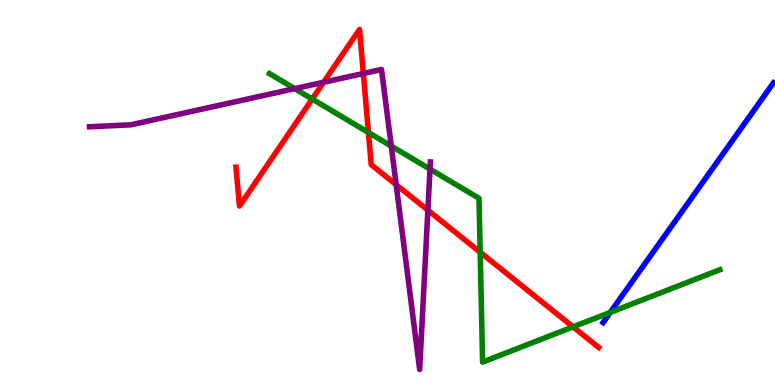[{'lines': ['blue', 'red'], 'intersections': []}, {'lines': ['green', 'red'], 'intersections': [{'x': 4.03, 'y': 7.43}, {'x': 4.75, 'y': 6.56}, {'x': 6.2, 'y': 3.45}, {'x': 7.39, 'y': 1.51}]}, {'lines': ['purple', 'red'], 'intersections': [{'x': 4.18, 'y': 7.86}, {'x': 4.69, 'y': 8.09}, {'x': 5.11, 'y': 5.2}, {'x': 5.52, 'y': 4.54}]}, {'lines': ['blue', 'green'], 'intersections': [{'x': 7.87, 'y': 1.89}]}, {'lines': ['blue', 'purple'], 'intersections': []}, {'lines': ['green', 'purple'], 'intersections': [{'x': 3.8, 'y': 7.7}, {'x': 5.05, 'y': 6.21}, {'x': 5.55, 'y': 5.61}]}]